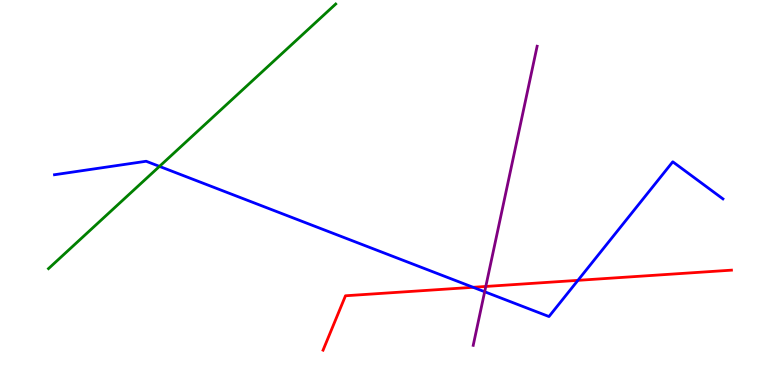[{'lines': ['blue', 'red'], 'intersections': [{'x': 6.1, 'y': 2.54}, {'x': 7.46, 'y': 2.72}]}, {'lines': ['green', 'red'], 'intersections': []}, {'lines': ['purple', 'red'], 'intersections': [{'x': 6.27, 'y': 2.56}]}, {'lines': ['blue', 'green'], 'intersections': [{'x': 2.06, 'y': 5.68}]}, {'lines': ['blue', 'purple'], 'intersections': [{'x': 6.25, 'y': 2.42}]}, {'lines': ['green', 'purple'], 'intersections': []}]